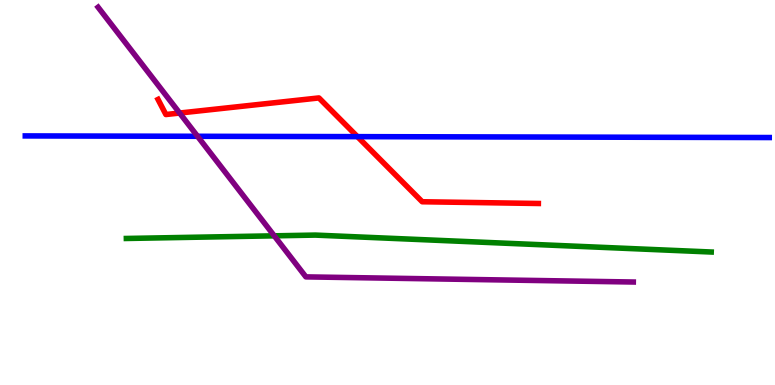[{'lines': ['blue', 'red'], 'intersections': [{'x': 4.61, 'y': 6.45}]}, {'lines': ['green', 'red'], 'intersections': []}, {'lines': ['purple', 'red'], 'intersections': [{'x': 2.32, 'y': 7.06}]}, {'lines': ['blue', 'green'], 'intersections': []}, {'lines': ['blue', 'purple'], 'intersections': [{'x': 2.55, 'y': 6.46}]}, {'lines': ['green', 'purple'], 'intersections': [{'x': 3.54, 'y': 3.87}]}]